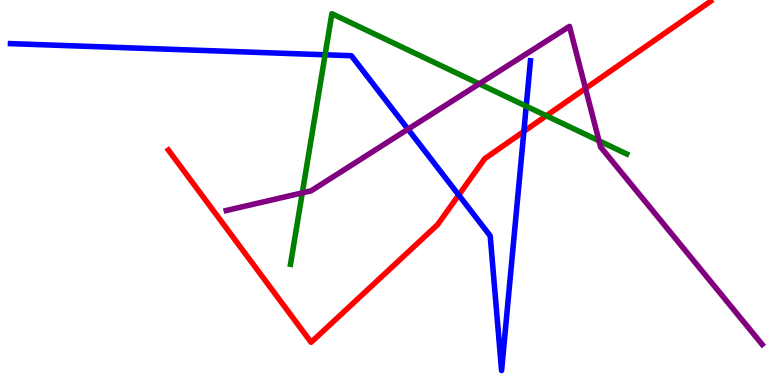[{'lines': ['blue', 'red'], 'intersections': [{'x': 5.92, 'y': 4.93}, {'x': 6.76, 'y': 6.59}]}, {'lines': ['green', 'red'], 'intersections': [{'x': 7.05, 'y': 6.99}]}, {'lines': ['purple', 'red'], 'intersections': [{'x': 7.55, 'y': 7.7}]}, {'lines': ['blue', 'green'], 'intersections': [{'x': 4.19, 'y': 8.58}, {'x': 6.79, 'y': 7.24}]}, {'lines': ['blue', 'purple'], 'intersections': [{'x': 5.26, 'y': 6.64}]}, {'lines': ['green', 'purple'], 'intersections': [{'x': 3.9, 'y': 4.99}, {'x': 6.18, 'y': 7.82}, {'x': 7.73, 'y': 6.34}]}]